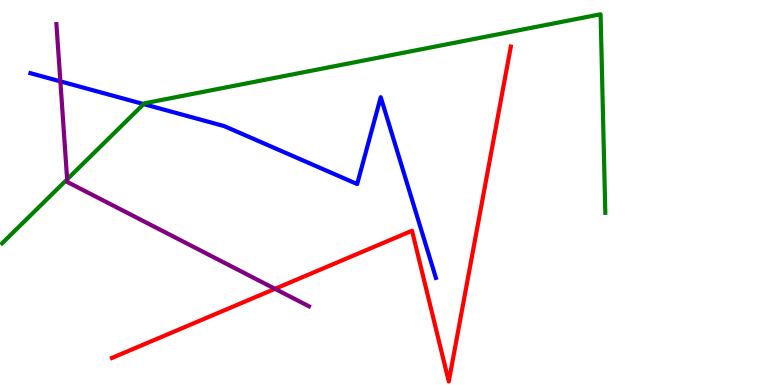[{'lines': ['blue', 'red'], 'intersections': []}, {'lines': ['green', 'red'], 'intersections': []}, {'lines': ['purple', 'red'], 'intersections': [{'x': 3.55, 'y': 2.5}]}, {'lines': ['blue', 'green'], 'intersections': [{'x': 1.85, 'y': 7.3}]}, {'lines': ['blue', 'purple'], 'intersections': [{'x': 0.779, 'y': 7.89}]}, {'lines': ['green', 'purple'], 'intersections': [{'x': 0.866, 'y': 5.34}]}]